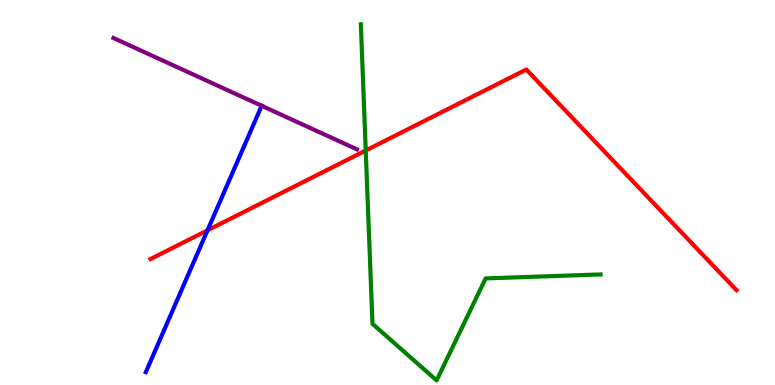[{'lines': ['blue', 'red'], 'intersections': [{'x': 2.68, 'y': 4.02}]}, {'lines': ['green', 'red'], 'intersections': [{'x': 4.72, 'y': 6.09}]}, {'lines': ['purple', 'red'], 'intersections': []}, {'lines': ['blue', 'green'], 'intersections': []}, {'lines': ['blue', 'purple'], 'intersections': [{'x': 3.38, 'y': 7.25}]}, {'lines': ['green', 'purple'], 'intersections': []}]